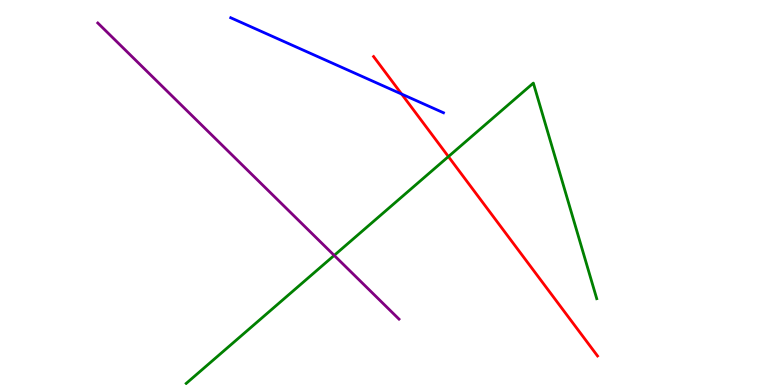[{'lines': ['blue', 'red'], 'intersections': [{'x': 5.18, 'y': 7.56}]}, {'lines': ['green', 'red'], 'intersections': [{'x': 5.79, 'y': 5.93}]}, {'lines': ['purple', 'red'], 'intersections': []}, {'lines': ['blue', 'green'], 'intersections': []}, {'lines': ['blue', 'purple'], 'intersections': []}, {'lines': ['green', 'purple'], 'intersections': [{'x': 4.31, 'y': 3.37}]}]